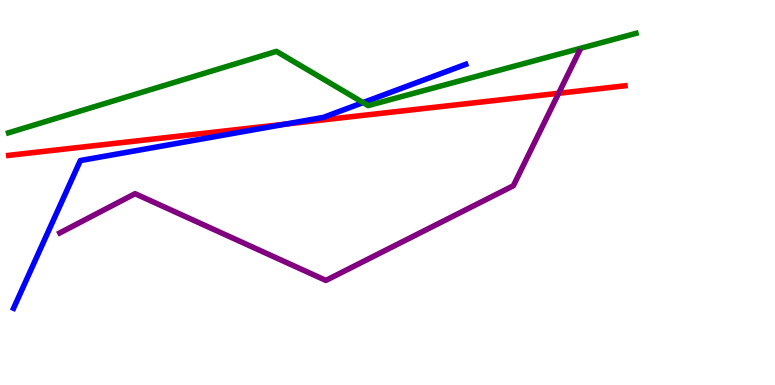[{'lines': ['blue', 'red'], 'intersections': [{'x': 3.68, 'y': 6.78}]}, {'lines': ['green', 'red'], 'intersections': []}, {'lines': ['purple', 'red'], 'intersections': [{'x': 7.21, 'y': 7.58}]}, {'lines': ['blue', 'green'], 'intersections': [{'x': 4.68, 'y': 7.34}]}, {'lines': ['blue', 'purple'], 'intersections': []}, {'lines': ['green', 'purple'], 'intersections': []}]